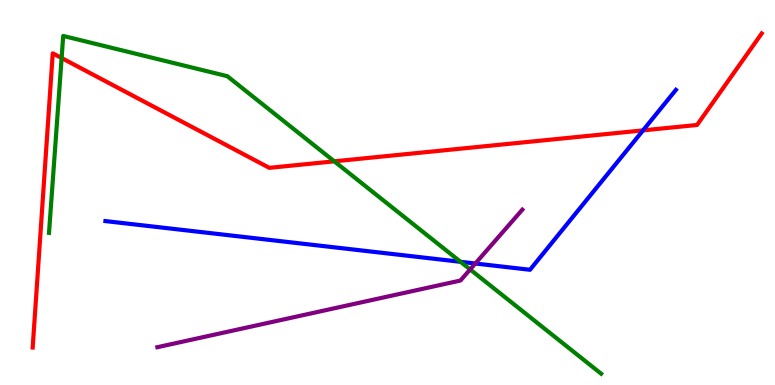[{'lines': ['blue', 'red'], 'intersections': [{'x': 8.3, 'y': 6.61}]}, {'lines': ['green', 'red'], 'intersections': [{'x': 0.795, 'y': 8.49}, {'x': 4.31, 'y': 5.81}]}, {'lines': ['purple', 'red'], 'intersections': []}, {'lines': ['blue', 'green'], 'intersections': [{'x': 5.94, 'y': 3.2}]}, {'lines': ['blue', 'purple'], 'intersections': [{'x': 6.13, 'y': 3.16}]}, {'lines': ['green', 'purple'], 'intersections': [{'x': 6.07, 'y': 3.0}]}]